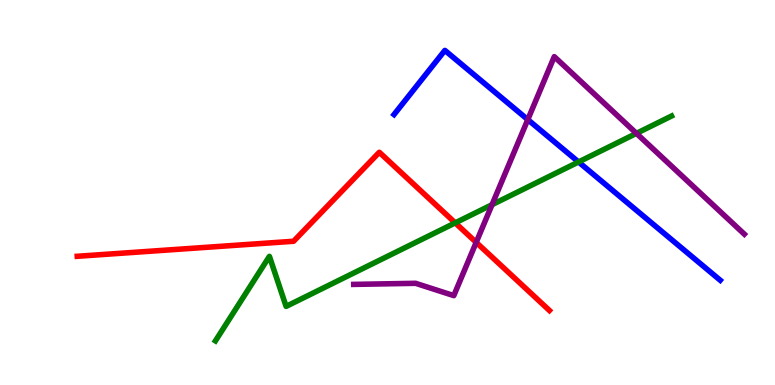[{'lines': ['blue', 'red'], 'intersections': []}, {'lines': ['green', 'red'], 'intersections': [{'x': 5.87, 'y': 4.21}]}, {'lines': ['purple', 'red'], 'intersections': [{'x': 6.14, 'y': 3.7}]}, {'lines': ['blue', 'green'], 'intersections': [{'x': 7.47, 'y': 5.79}]}, {'lines': ['blue', 'purple'], 'intersections': [{'x': 6.81, 'y': 6.89}]}, {'lines': ['green', 'purple'], 'intersections': [{'x': 6.35, 'y': 4.68}, {'x': 8.21, 'y': 6.54}]}]